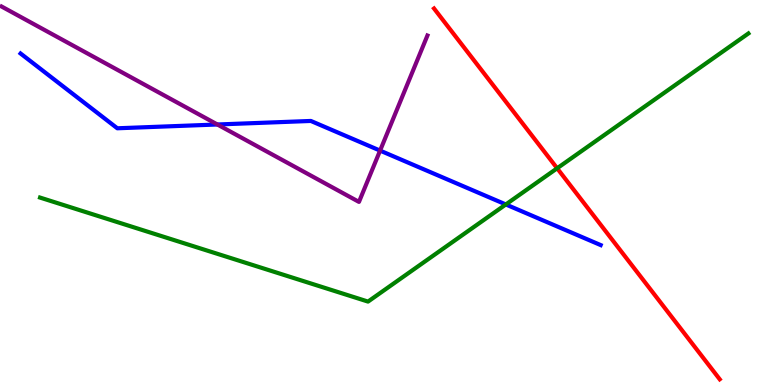[{'lines': ['blue', 'red'], 'intersections': []}, {'lines': ['green', 'red'], 'intersections': [{'x': 7.19, 'y': 5.63}]}, {'lines': ['purple', 'red'], 'intersections': []}, {'lines': ['blue', 'green'], 'intersections': [{'x': 6.53, 'y': 4.69}]}, {'lines': ['blue', 'purple'], 'intersections': [{'x': 2.8, 'y': 6.77}, {'x': 4.9, 'y': 6.09}]}, {'lines': ['green', 'purple'], 'intersections': []}]